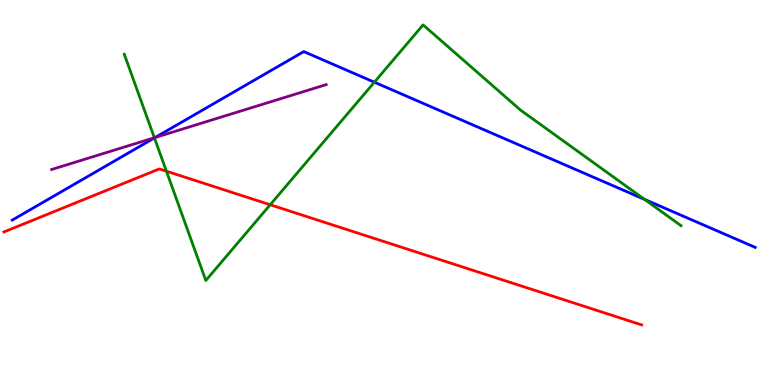[{'lines': ['blue', 'red'], 'intersections': []}, {'lines': ['green', 'red'], 'intersections': [{'x': 2.15, 'y': 5.55}, {'x': 3.49, 'y': 4.68}]}, {'lines': ['purple', 'red'], 'intersections': []}, {'lines': ['blue', 'green'], 'intersections': [{'x': 1.99, 'y': 6.42}, {'x': 4.83, 'y': 7.86}, {'x': 8.32, 'y': 4.82}]}, {'lines': ['blue', 'purple'], 'intersections': [{'x': 2.0, 'y': 6.43}]}, {'lines': ['green', 'purple'], 'intersections': [{'x': 1.99, 'y': 6.42}]}]